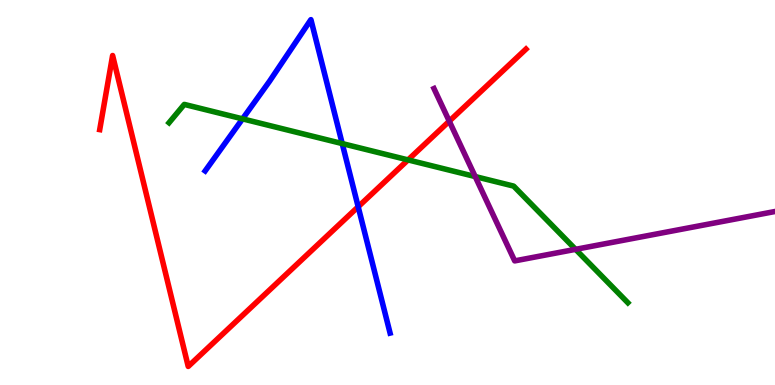[{'lines': ['blue', 'red'], 'intersections': [{'x': 4.62, 'y': 4.63}]}, {'lines': ['green', 'red'], 'intersections': [{'x': 5.27, 'y': 5.85}]}, {'lines': ['purple', 'red'], 'intersections': [{'x': 5.8, 'y': 6.85}]}, {'lines': ['blue', 'green'], 'intersections': [{'x': 3.13, 'y': 6.91}, {'x': 4.42, 'y': 6.27}]}, {'lines': ['blue', 'purple'], 'intersections': []}, {'lines': ['green', 'purple'], 'intersections': [{'x': 6.13, 'y': 5.41}, {'x': 7.43, 'y': 3.52}]}]